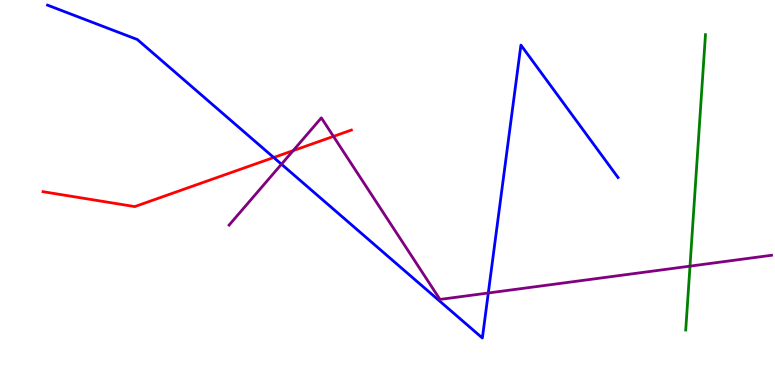[{'lines': ['blue', 'red'], 'intersections': [{'x': 3.53, 'y': 5.91}]}, {'lines': ['green', 'red'], 'intersections': []}, {'lines': ['purple', 'red'], 'intersections': [{'x': 3.78, 'y': 6.09}, {'x': 4.3, 'y': 6.46}]}, {'lines': ['blue', 'green'], 'intersections': []}, {'lines': ['blue', 'purple'], 'intersections': [{'x': 3.63, 'y': 5.73}, {'x': 6.3, 'y': 2.39}]}, {'lines': ['green', 'purple'], 'intersections': [{'x': 8.9, 'y': 3.09}]}]